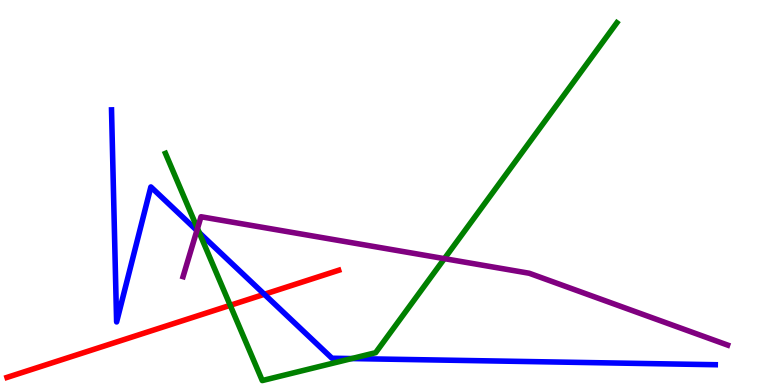[{'lines': ['blue', 'red'], 'intersections': [{'x': 3.41, 'y': 2.36}]}, {'lines': ['green', 'red'], 'intersections': [{'x': 2.97, 'y': 2.07}]}, {'lines': ['purple', 'red'], 'intersections': []}, {'lines': ['blue', 'green'], 'intersections': [{'x': 2.57, 'y': 3.96}, {'x': 4.54, 'y': 0.687}]}, {'lines': ['blue', 'purple'], 'intersections': [{'x': 2.54, 'y': 4.01}]}, {'lines': ['green', 'purple'], 'intersections': [{'x': 2.55, 'y': 4.06}, {'x': 5.73, 'y': 3.28}]}]